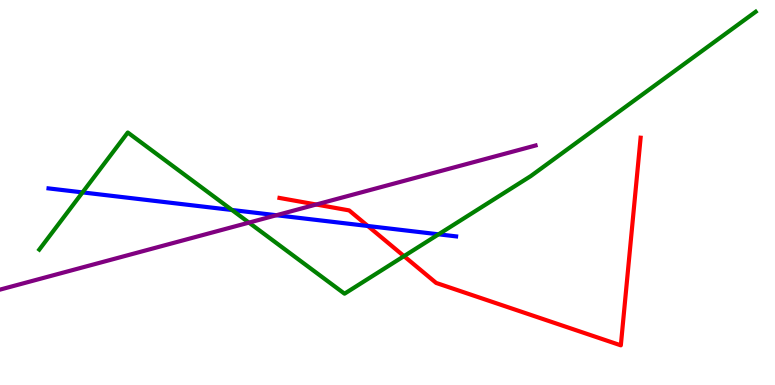[{'lines': ['blue', 'red'], 'intersections': [{'x': 4.75, 'y': 4.13}]}, {'lines': ['green', 'red'], 'intersections': [{'x': 5.21, 'y': 3.35}]}, {'lines': ['purple', 'red'], 'intersections': [{'x': 4.08, 'y': 4.69}]}, {'lines': ['blue', 'green'], 'intersections': [{'x': 1.06, 'y': 5.0}, {'x': 2.99, 'y': 4.55}, {'x': 5.66, 'y': 3.91}]}, {'lines': ['blue', 'purple'], 'intersections': [{'x': 3.57, 'y': 4.41}]}, {'lines': ['green', 'purple'], 'intersections': [{'x': 3.21, 'y': 4.22}]}]